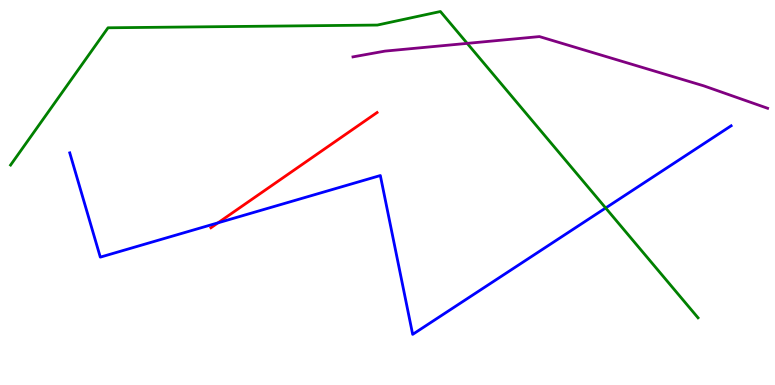[{'lines': ['blue', 'red'], 'intersections': [{'x': 2.81, 'y': 4.21}]}, {'lines': ['green', 'red'], 'intersections': []}, {'lines': ['purple', 'red'], 'intersections': []}, {'lines': ['blue', 'green'], 'intersections': [{'x': 7.82, 'y': 4.6}]}, {'lines': ['blue', 'purple'], 'intersections': []}, {'lines': ['green', 'purple'], 'intersections': [{'x': 6.03, 'y': 8.87}]}]